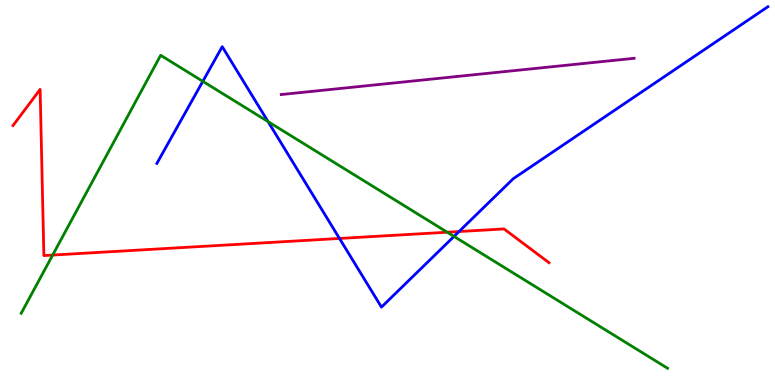[{'lines': ['blue', 'red'], 'intersections': [{'x': 4.38, 'y': 3.81}, {'x': 5.92, 'y': 3.99}]}, {'lines': ['green', 'red'], 'intersections': [{'x': 0.68, 'y': 3.38}, {'x': 5.77, 'y': 3.97}]}, {'lines': ['purple', 'red'], 'intersections': []}, {'lines': ['blue', 'green'], 'intersections': [{'x': 2.62, 'y': 7.89}, {'x': 3.46, 'y': 6.84}, {'x': 5.86, 'y': 3.86}]}, {'lines': ['blue', 'purple'], 'intersections': []}, {'lines': ['green', 'purple'], 'intersections': []}]